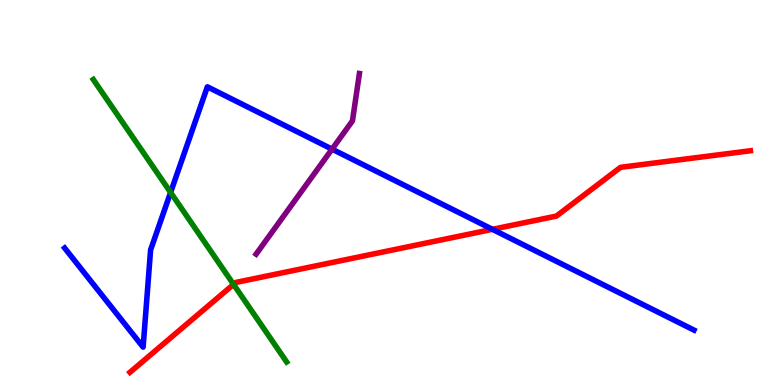[{'lines': ['blue', 'red'], 'intersections': [{'x': 6.35, 'y': 4.04}]}, {'lines': ['green', 'red'], 'intersections': [{'x': 3.01, 'y': 2.61}]}, {'lines': ['purple', 'red'], 'intersections': []}, {'lines': ['blue', 'green'], 'intersections': [{'x': 2.2, 'y': 5.0}]}, {'lines': ['blue', 'purple'], 'intersections': [{'x': 4.28, 'y': 6.13}]}, {'lines': ['green', 'purple'], 'intersections': []}]